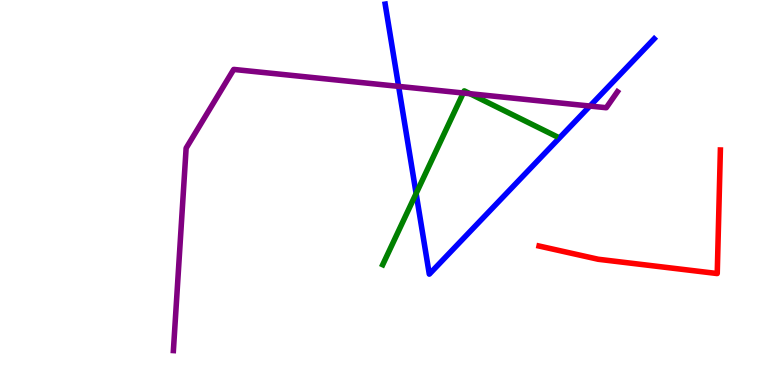[{'lines': ['blue', 'red'], 'intersections': []}, {'lines': ['green', 'red'], 'intersections': []}, {'lines': ['purple', 'red'], 'intersections': []}, {'lines': ['blue', 'green'], 'intersections': [{'x': 5.37, 'y': 4.97}]}, {'lines': ['blue', 'purple'], 'intersections': [{'x': 5.14, 'y': 7.76}, {'x': 7.61, 'y': 7.25}]}, {'lines': ['green', 'purple'], 'intersections': [{'x': 5.98, 'y': 7.58}, {'x': 6.06, 'y': 7.57}]}]